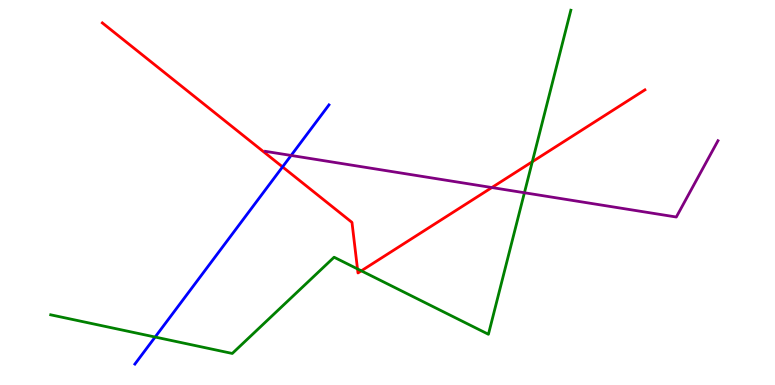[{'lines': ['blue', 'red'], 'intersections': [{'x': 3.65, 'y': 5.66}]}, {'lines': ['green', 'red'], 'intersections': [{'x': 4.61, 'y': 3.02}, {'x': 4.66, 'y': 2.97}, {'x': 6.87, 'y': 5.8}]}, {'lines': ['purple', 'red'], 'intersections': [{'x': 6.35, 'y': 5.13}]}, {'lines': ['blue', 'green'], 'intersections': [{'x': 2.0, 'y': 1.25}]}, {'lines': ['blue', 'purple'], 'intersections': [{'x': 3.76, 'y': 5.96}]}, {'lines': ['green', 'purple'], 'intersections': [{'x': 6.77, 'y': 4.99}]}]